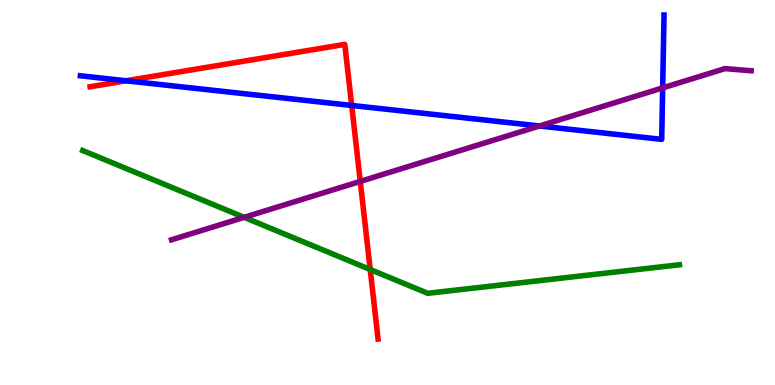[{'lines': ['blue', 'red'], 'intersections': [{'x': 1.63, 'y': 7.9}, {'x': 4.54, 'y': 7.26}]}, {'lines': ['green', 'red'], 'intersections': [{'x': 4.78, 'y': 3.0}]}, {'lines': ['purple', 'red'], 'intersections': [{'x': 4.65, 'y': 5.29}]}, {'lines': ['blue', 'green'], 'intersections': []}, {'lines': ['blue', 'purple'], 'intersections': [{'x': 6.96, 'y': 6.73}, {'x': 8.55, 'y': 7.72}]}, {'lines': ['green', 'purple'], 'intersections': [{'x': 3.15, 'y': 4.36}]}]